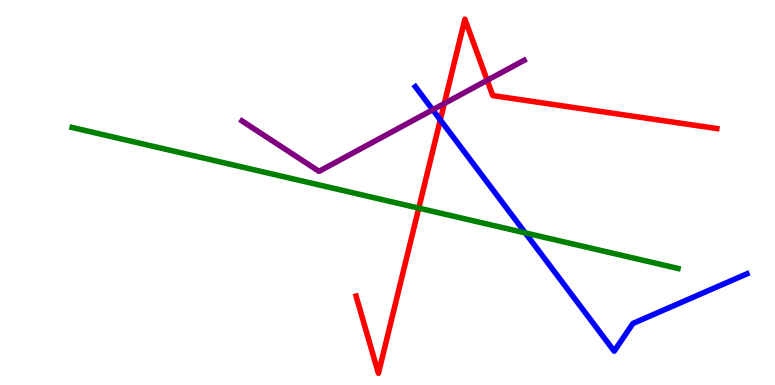[{'lines': ['blue', 'red'], 'intersections': [{'x': 5.68, 'y': 6.89}]}, {'lines': ['green', 'red'], 'intersections': [{'x': 5.4, 'y': 4.59}]}, {'lines': ['purple', 'red'], 'intersections': [{'x': 5.73, 'y': 7.31}, {'x': 6.29, 'y': 7.91}]}, {'lines': ['blue', 'green'], 'intersections': [{'x': 6.78, 'y': 3.95}]}, {'lines': ['blue', 'purple'], 'intersections': [{'x': 5.58, 'y': 7.15}]}, {'lines': ['green', 'purple'], 'intersections': []}]